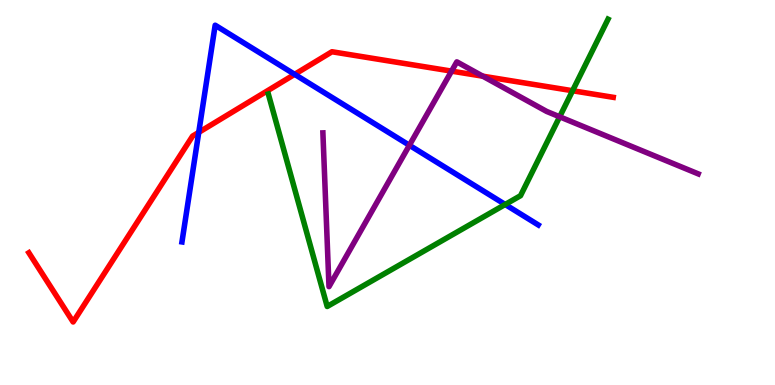[{'lines': ['blue', 'red'], 'intersections': [{'x': 2.56, 'y': 6.56}, {'x': 3.8, 'y': 8.07}]}, {'lines': ['green', 'red'], 'intersections': [{'x': 7.39, 'y': 7.64}]}, {'lines': ['purple', 'red'], 'intersections': [{'x': 5.83, 'y': 8.15}, {'x': 6.23, 'y': 8.02}]}, {'lines': ['blue', 'green'], 'intersections': [{'x': 6.52, 'y': 4.69}]}, {'lines': ['blue', 'purple'], 'intersections': [{'x': 5.28, 'y': 6.23}]}, {'lines': ['green', 'purple'], 'intersections': [{'x': 7.22, 'y': 6.97}]}]